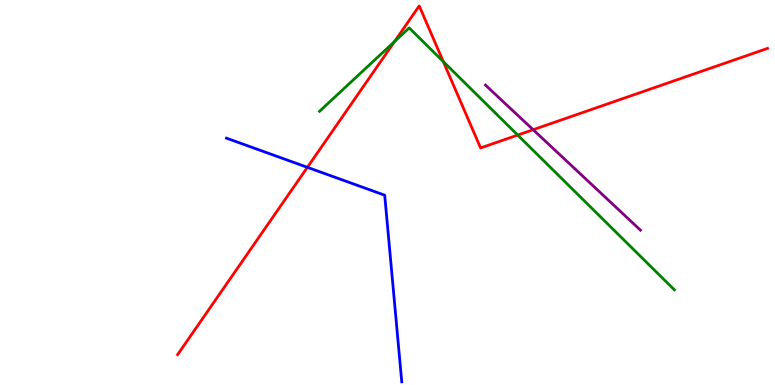[{'lines': ['blue', 'red'], 'intersections': [{'x': 3.97, 'y': 5.65}]}, {'lines': ['green', 'red'], 'intersections': [{'x': 5.09, 'y': 8.92}, {'x': 5.72, 'y': 8.4}, {'x': 6.68, 'y': 6.49}]}, {'lines': ['purple', 'red'], 'intersections': [{'x': 6.88, 'y': 6.63}]}, {'lines': ['blue', 'green'], 'intersections': []}, {'lines': ['blue', 'purple'], 'intersections': []}, {'lines': ['green', 'purple'], 'intersections': []}]